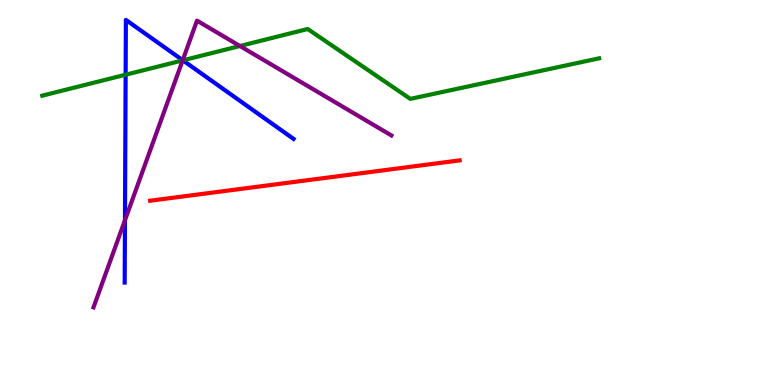[{'lines': ['blue', 'red'], 'intersections': []}, {'lines': ['green', 'red'], 'intersections': []}, {'lines': ['purple', 'red'], 'intersections': []}, {'lines': ['blue', 'green'], 'intersections': [{'x': 1.62, 'y': 8.06}, {'x': 2.36, 'y': 8.43}]}, {'lines': ['blue', 'purple'], 'intersections': [{'x': 1.61, 'y': 4.28}, {'x': 2.36, 'y': 8.44}]}, {'lines': ['green', 'purple'], 'intersections': [{'x': 2.36, 'y': 8.43}, {'x': 3.1, 'y': 8.81}]}]